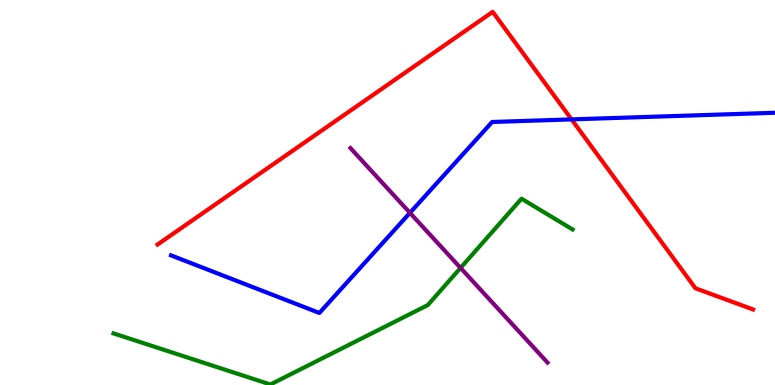[{'lines': ['blue', 'red'], 'intersections': [{'x': 7.37, 'y': 6.9}]}, {'lines': ['green', 'red'], 'intersections': []}, {'lines': ['purple', 'red'], 'intersections': []}, {'lines': ['blue', 'green'], 'intersections': []}, {'lines': ['blue', 'purple'], 'intersections': [{'x': 5.29, 'y': 4.47}]}, {'lines': ['green', 'purple'], 'intersections': [{'x': 5.94, 'y': 3.04}]}]